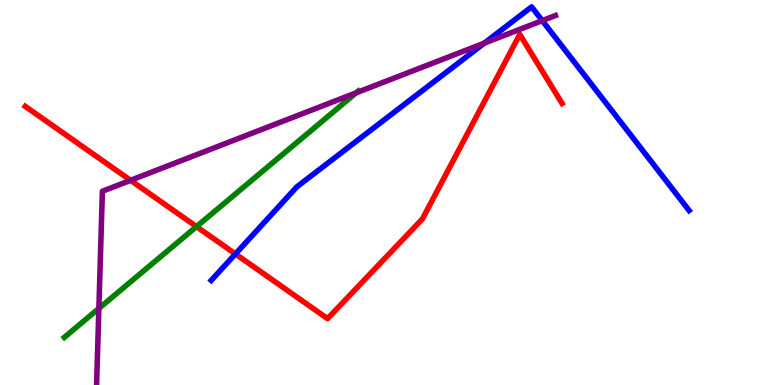[{'lines': ['blue', 'red'], 'intersections': [{'x': 3.04, 'y': 3.4}]}, {'lines': ['green', 'red'], 'intersections': [{'x': 2.54, 'y': 4.11}]}, {'lines': ['purple', 'red'], 'intersections': [{'x': 1.68, 'y': 5.32}]}, {'lines': ['blue', 'green'], 'intersections': []}, {'lines': ['blue', 'purple'], 'intersections': [{'x': 6.25, 'y': 8.88}, {'x': 7.0, 'y': 9.46}]}, {'lines': ['green', 'purple'], 'intersections': [{'x': 1.28, 'y': 1.99}, {'x': 4.6, 'y': 7.59}]}]